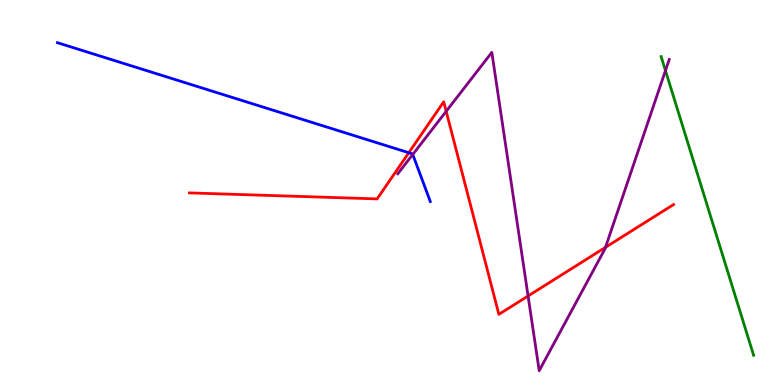[{'lines': ['blue', 'red'], 'intersections': [{'x': 5.27, 'y': 6.03}]}, {'lines': ['green', 'red'], 'intersections': []}, {'lines': ['purple', 'red'], 'intersections': [{'x': 5.76, 'y': 7.11}, {'x': 6.81, 'y': 2.31}, {'x': 7.81, 'y': 3.58}]}, {'lines': ['blue', 'green'], 'intersections': []}, {'lines': ['blue', 'purple'], 'intersections': [{'x': 5.33, 'y': 5.99}]}, {'lines': ['green', 'purple'], 'intersections': [{'x': 8.59, 'y': 8.17}]}]